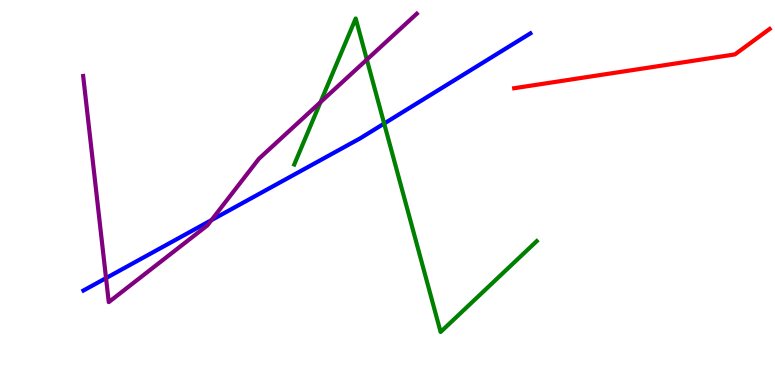[{'lines': ['blue', 'red'], 'intersections': []}, {'lines': ['green', 'red'], 'intersections': []}, {'lines': ['purple', 'red'], 'intersections': []}, {'lines': ['blue', 'green'], 'intersections': [{'x': 4.96, 'y': 6.79}]}, {'lines': ['blue', 'purple'], 'intersections': [{'x': 1.37, 'y': 2.78}, {'x': 2.73, 'y': 4.28}]}, {'lines': ['green', 'purple'], 'intersections': [{'x': 4.14, 'y': 7.35}, {'x': 4.73, 'y': 8.45}]}]